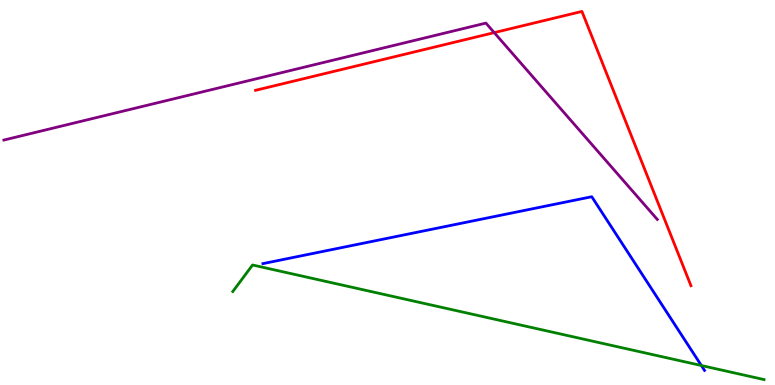[{'lines': ['blue', 'red'], 'intersections': []}, {'lines': ['green', 'red'], 'intersections': []}, {'lines': ['purple', 'red'], 'intersections': [{'x': 6.38, 'y': 9.15}]}, {'lines': ['blue', 'green'], 'intersections': [{'x': 9.05, 'y': 0.506}]}, {'lines': ['blue', 'purple'], 'intersections': []}, {'lines': ['green', 'purple'], 'intersections': []}]